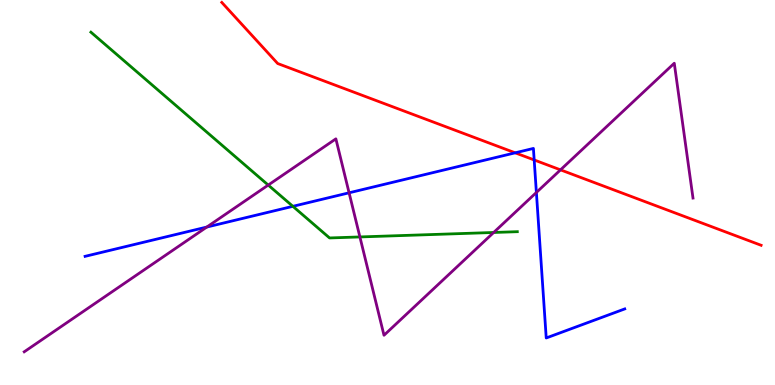[{'lines': ['blue', 'red'], 'intersections': [{'x': 6.65, 'y': 6.03}, {'x': 6.89, 'y': 5.85}]}, {'lines': ['green', 'red'], 'intersections': []}, {'lines': ['purple', 'red'], 'intersections': [{'x': 7.23, 'y': 5.59}]}, {'lines': ['blue', 'green'], 'intersections': [{'x': 3.78, 'y': 4.64}]}, {'lines': ['blue', 'purple'], 'intersections': [{'x': 2.67, 'y': 4.1}, {'x': 4.5, 'y': 4.99}, {'x': 6.92, 'y': 5.0}]}, {'lines': ['green', 'purple'], 'intersections': [{'x': 3.46, 'y': 5.19}, {'x': 4.64, 'y': 3.85}, {'x': 6.37, 'y': 3.96}]}]